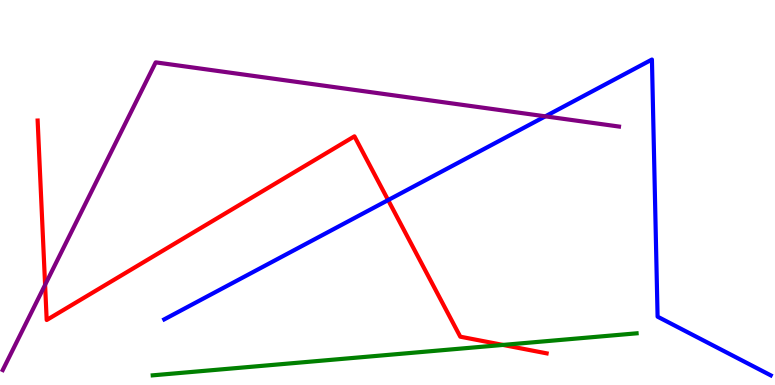[{'lines': ['blue', 'red'], 'intersections': [{'x': 5.01, 'y': 4.8}]}, {'lines': ['green', 'red'], 'intersections': [{'x': 6.49, 'y': 1.04}]}, {'lines': ['purple', 'red'], 'intersections': [{'x': 0.582, 'y': 2.6}]}, {'lines': ['blue', 'green'], 'intersections': []}, {'lines': ['blue', 'purple'], 'intersections': [{'x': 7.04, 'y': 6.98}]}, {'lines': ['green', 'purple'], 'intersections': []}]